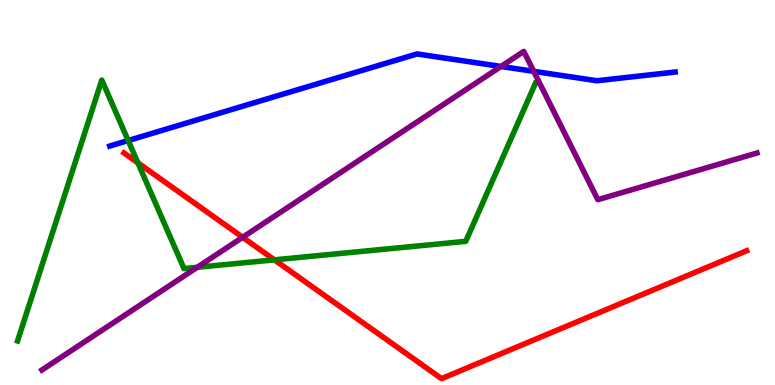[{'lines': ['blue', 'red'], 'intersections': []}, {'lines': ['green', 'red'], 'intersections': [{'x': 1.78, 'y': 5.77}, {'x': 3.54, 'y': 3.25}]}, {'lines': ['purple', 'red'], 'intersections': [{'x': 3.13, 'y': 3.84}]}, {'lines': ['blue', 'green'], 'intersections': [{'x': 1.65, 'y': 6.35}]}, {'lines': ['blue', 'purple'], 'intersections': [{'x': 6.46, 'y': 8.27}, {'x': 6.89, 'y': 8.15}]}, {'lines': ['green', 'purple'], 'intersections': [{'x': 2.55, 'y': 3.06}]}]